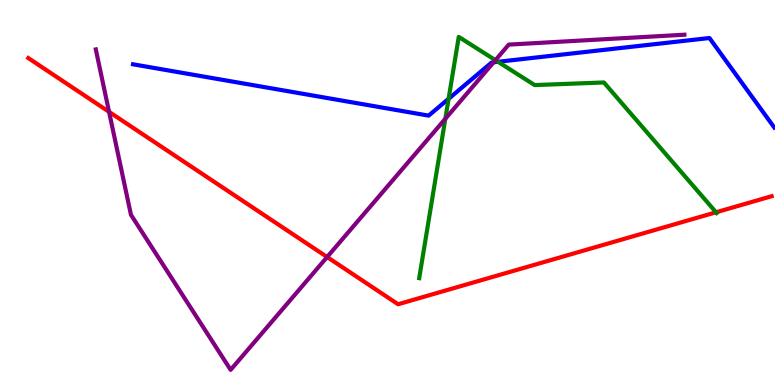[{'lines': ['blue', 'red'], 'intersections': []}, {'lines': ['green', 'red'], 'intersections': [{'x': 9.24, 'y': 4.49}]}, {'lines': ['purple', 'red'], 'intersections': [{'x': 1.41, 'y': 7.09}, {'x': 4.22, 'y': 3.32}]}, {'lines': ['blue', 'green'], 'intersections': [{'x': 5.79, 'y': 7.43}, {'x': 6.43, 'y': 8.39}]}, {'lines': ['blue', 'purple'], 'intersections': [{'x': 6.37, 'y': 8.38}]}, {'lines': ['green', 'purple'], 'intersections': [{'x': 5.75, 'y': 6.91}, {'x': 6.39, 'y': 8.44}]}]